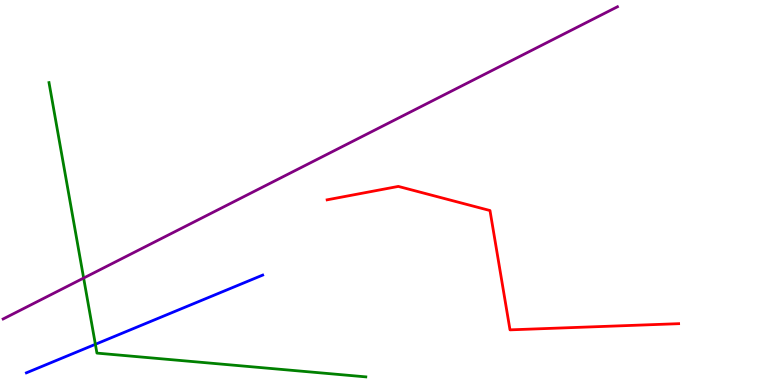[{'lines': ['blue', 'red'], 'intersections': []}, {'lines': ['green', 'red'], 'intersections': []}, {'lines': ['purple', 'red'], 'intersections': []}, {'lines': ['blue', 'green'], 'intersections': [{'x': 1.23, 'y': 1.06}]}, {'lines': ['blue', 'purple'], 'intersections': []}, {'lines': ['green', 'purple'], 'intersections': [{'x': 1.08, 'y': 2.78}]}]